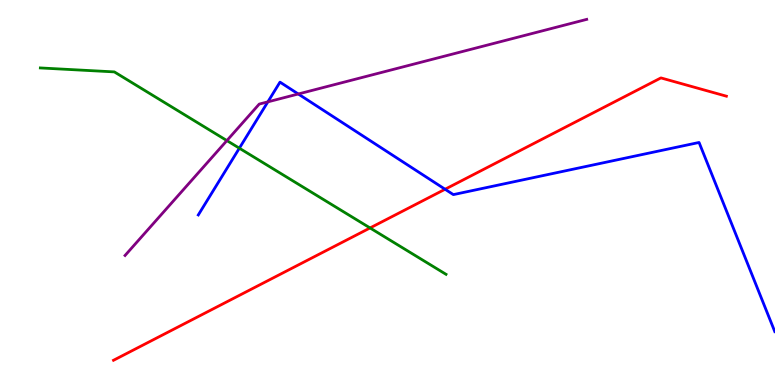[{'lines': ['blue', 'red'], 'intersections': [{'x': 5.74, 'y': 5.08}]}, {'lines': ['green', 'red'], 'intersections': [{'x': 4.77, 'y': 4.08}]}, {'lines': ['purple', 'red'], 'intersections': []}, {'lines': ['blue', 'green'], 'intersections': [{'x': 3.09, 'y': 6.15}]}, {'lines': ['blue', 'purple'], 'intersections': [{'x': 3.46, 'y': 7.35}, {'x': 3.85, 'y': 7.56}]}, {'lines': ['green', 'purple'], 'intersections': [{'x': 2.93, 'y': 6.35}]}]